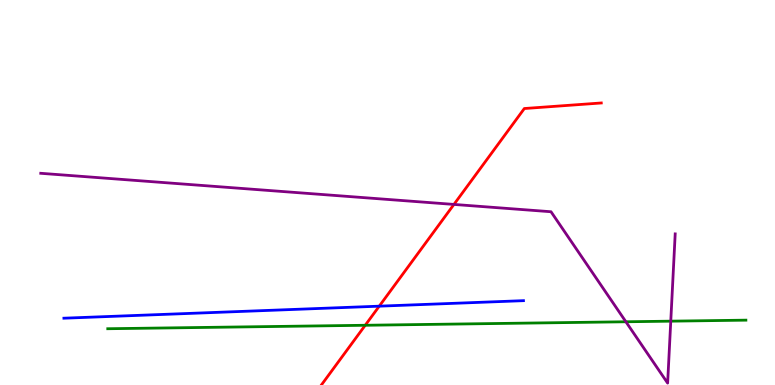[{'lines': ['blue', 'red'], 'intersections': [{'x': 4.89, 'y': 2.05}]}, {'lines': ['green', 'red'], 'intersections': [{'x': 4.71, 'y': 1.55}]}, {'lines': ['purple', 'red'], 'intersections': [{'x': 5.86, 'y': 4.69}]}, {'lines': ['blue', 'green'], 'intersections': []}, {'lines': ['blue', 'purple'], 'intersections': []}, {'lines': ['green', 'purple'], 'intersections': [{'x': 8.08, 'y': 1.64}, {'x': 8.66, 'y': 1.66}]}]